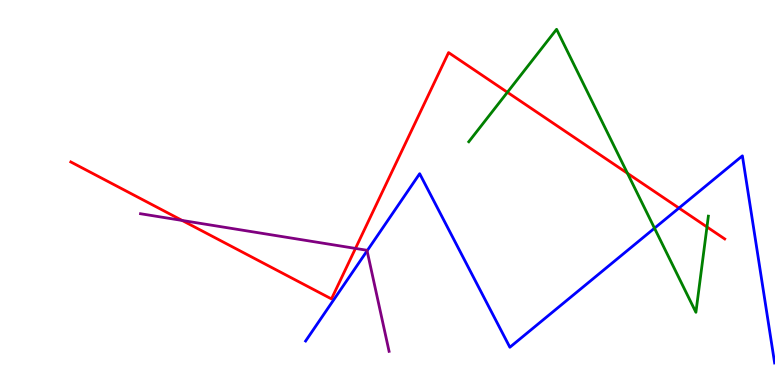[{'lines': ['blue', 'red'], 'intersections': [{'x': 8.76, 'y': 4.6}]}, {'lines': ['green', 'red'], 'intersections': [{'x': 6.55, 'y': 7.6}, {'x': 8.1, 'y': 5.5}, {'x': 9.12, 'y': 4.11}]}, {'lines': ['purple', 'red'], 'intersections': [{'x': 2.35, 'y': 4.27}, {'x': 4.59, 'y': 3.55}]}, {'lines': ['blue', 'green'], 'intersections': [{'x': 8.45, 'y': 4.07}]}, {'lines': ['blue', 'purple'], 'intersections': [{'x': 4.74, 'y': 3.48}]}, {'lines': ['green', 'purple'], 'intersections': []}]